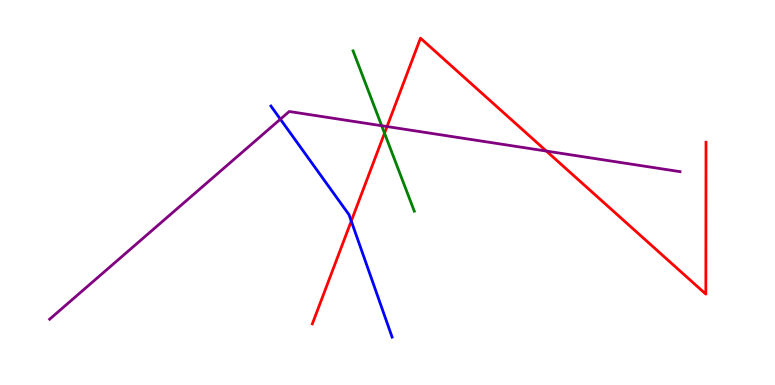[{'lines': ['blue', 'red'], 'intersections': [{'x': 4.53, 'y': 4.26}]}, {'lines': ['green', 'red'], 'intersections': [{'x': 4.96, 'y': 6.54}]}, {'lines': ['purple', 'red'], 'intersections': [{'x': 4.99, 'y': 6.71}, {'x': 7.05, 'y': 6.08}]}, {'lines': ['blue', 'green'], 'intersections': []}, {'lines': ['blue', 'purple'], 'intersections': [{'x': 3.62, 'y': 6.9}]}, {'lines': ['green', 'purple'], 'intersections': [{'x': 4.92, 'y': 6.73}]}]